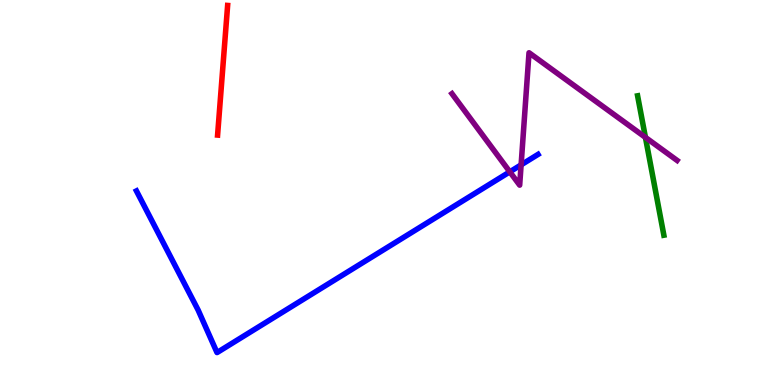[{'lines': ['blue', 'red'], 'intersections': []}, {'lines': ['green', 'red'], 'intersections': []}, {'lines': ['purple', 'red'], 'intersections': []}, {'lines': ['blue', 'green'], 'intersections': []}, {'lines': ['blue', 'purple'], 'intersections': [{'x': 6.58, 'y': 5.54}, {'x': 6.72, 'y': 5.72}]}, {'lines': ['green', 'purple'], 'intersections': [{'x': 8.33, 'y': 6.43}]}]